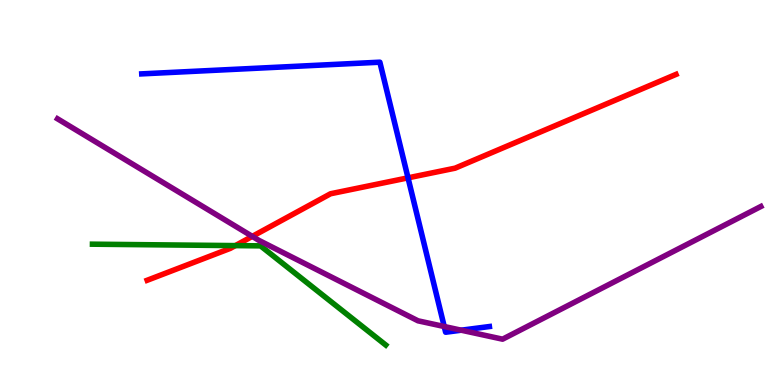[{'lines': ['blue', 'red'], 'intersections': [{'x': 5.26, 'y': 5.38}]}, {'lines': ['green', 'red'], 'intersections': [{'x': 3.04, 'y': 3.62}]}, {'lines': ['purple', 'red'], 'intersections': [{'x': 3.26, 'y': 3.86}]}, {'lines': ['blue', 'green'], 'intersections': []}, {'lines': ['blue', 'purple'], 'intersections': [{'x': 5.73, 'y': 1.52}, {'x': 5.95, 'y': 1.42}]}, {'lines': ['green', 'purple'], 'intersections': []}]